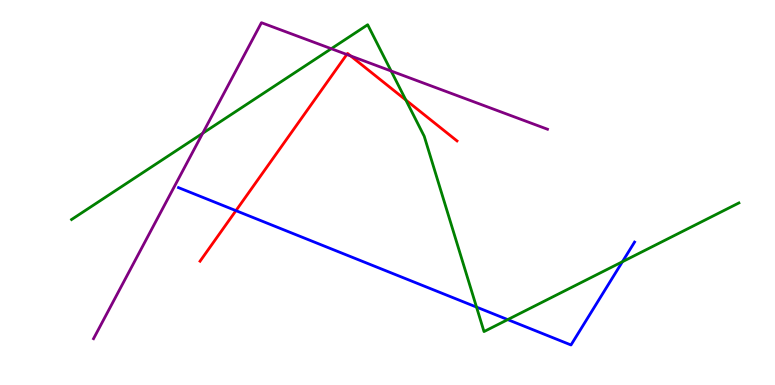[{'lines': ['blue', 'red'], 'intersections': [{'x': 3.04, 'y': 4.53}]}, {'lines': ['green', 'red'], 'intersections': [{'x': 5.24, 'y': 7.4}]}, {'lines': ['purple', 'red'], 'intersections': [{'x': 4.47, 'y': 8.58}, {'x': 4.52, 'y': 8.55}]}, {'lines': ['blue', 'green'], 'intersections': [{'x': 6.15, 'y': 2.02}, {'x': 6.55, 'y': 1.7}, {'x': 8.03, 'y': 3.2}]}, {'lines': ['blue', 'purple'], 'intersections': []}, {'lines': ['green', 'purple'], 'intersections': [{'x': 2.62, 'y': 6.54}, {'x': 4.27, 'y': 8.73}, {'x': 5.05, 'y': 8.16}]}]